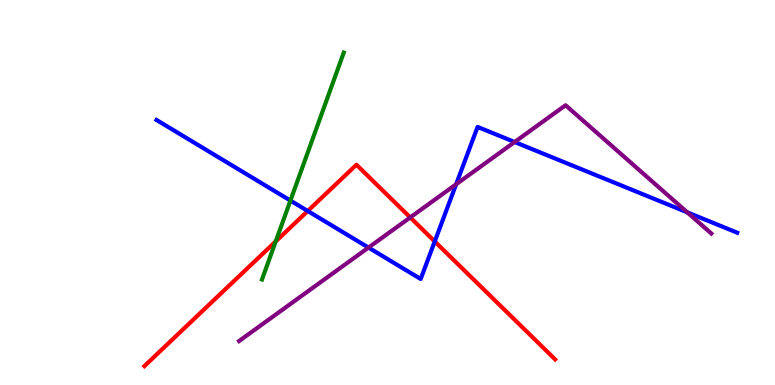[{'lines': ['blue', 'red'], 'intersections': [{'x': 3.97, 'y': 4.52}, {'x': 5.61, 'y': 3.73}]}, {'lines': ['green', 'red'], 'intersections': [{'x': 3.56, 'y': 3.73}]}, {'lines': ['purple', 'red'], 'intersections': [{'x': 5.29, 'y': 4.35}]}, {'lines': ['blue', 'green'], 'intersections': [{'x': 3.75, 'y': 4.79}]}, {'lines': ['blue', 'purple'], 'intersections': [{'x': 4.75, 'y': 3.57}, {'x': 5.89, 'y': 5.21}, {'x': 6.64, 'y': 6.31}, {'x': 8.87, 'y': 4.48}]}, {'lines': ['green', 'purple'], 'intersections': []}]